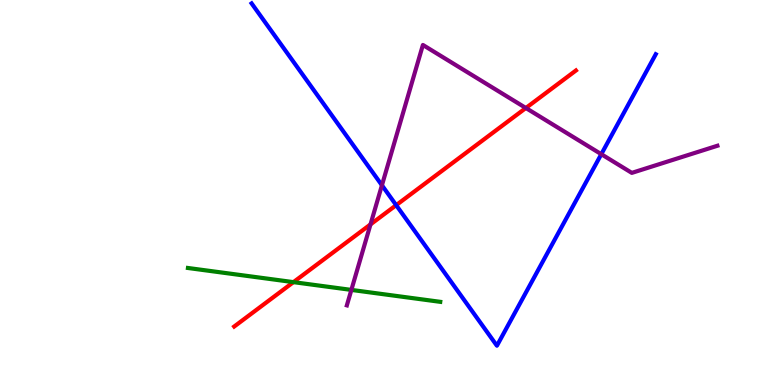[{'lines': ['blue', 'red'], 'intersections': [{'x': 5.11, 'y': 4.67}]}, {'lines': ['green', 'red'], 'intersections': [{'x': 3.79, 'y': 2.67}]}, {'lines': ['purple', 'red'], 'intersections': [{'x': 4.78, 'y': 4.17}, {'x': 6.79, 'y': 7.19}]}, {'lines': ['blue', 'green'], 'intersections': []}, {'lines': ['blue', 'purple'], 'intersections': [{'x': 4.93, 'y': 5.19}, {'x': 7.76, 'y': 6.0}]}, {'lines': ['green', 'purple'], 'intersections': [{'x': 4.53, 'y': 2.47}]}]